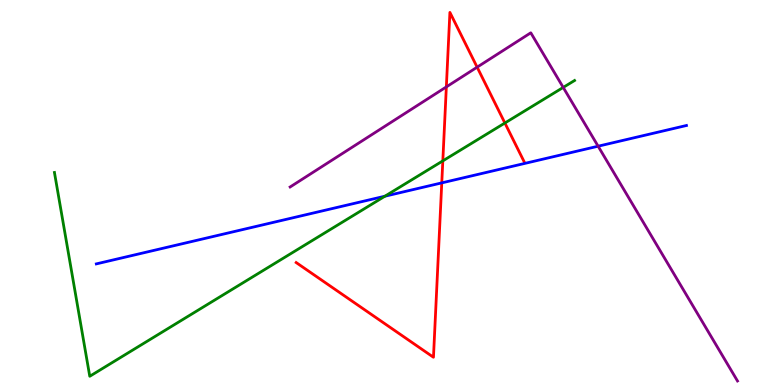[{'lines': ['blue', 'red'], 'intersections': [{'x': 5.7, 'y': 5.25}]}, {'lines': ['green', 'red'], 'intersections': [{'x': 5.71, 'y': 5.82}, {'x': 6.51, 'y': 6.8}]}, {'lines': ['purple', 'red'], 'intersections': [{'x': 5.76, 'y': 7.74}, {'x': 6.16, 'y': 8.26}]}, {'lines': ['blue', 'green'], 'intersections': [{'x': 4.97, 'y': 4.9}]}, {'lines': ['blue', 'purple'], 'intersections': [{'x': 7.72, 'y': 6.2}]}, {'lines': ['green', 'purple'], 'intersections': [{'x': 7.27, 'y': 7.73}]}]